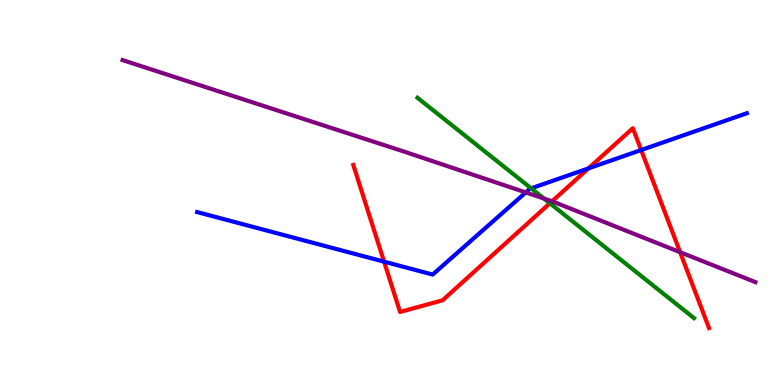[{'lines': ['blue', 'red'], 'intersections': [{'x': 4.96, 'y': 3.2}, {'x': 7.59, 'y': 5.63}, {'x': 8.27, 'y': 6.1}]}, {'lines': ['green', 'red'], 'intersections': [{'x': 7.1, 'y': 4.72}]}, {'lines': ['purple', 'red'], 'intersections': [{'x': 7.12, 'y': 4.77}, {'x': 8.78, 'y': 3.45}]}, {'lines': ['blue', 'green'], 'intersections': [{'x': 6.85, 'y': 5.11}]}, {'lines': ['blue', 'purple'], 'intersections': [{'x': 6.78, 'y': 5.0}]}, {'lines': ['green', 'purple'], 'intersections': [{'x': 7.02, 'y': 4.84}]}]